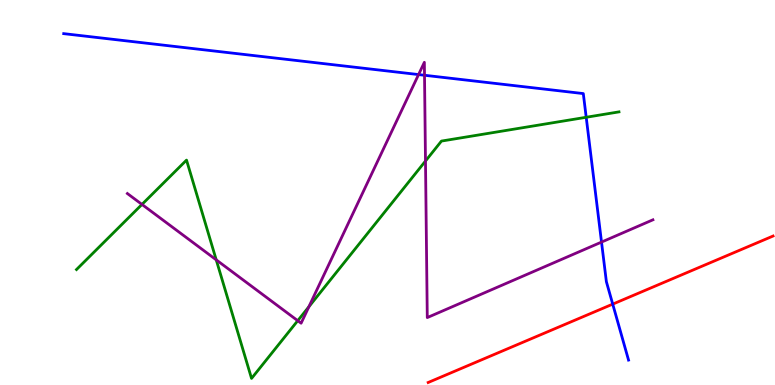[{'lines': ['blue', 'red'], 'intersections': [{'x': 7.91, 'y': 2.1}]}, {'lines': ['green', 'red'], 'intersections': []}, {'lines': ['purple', 'red'], 'intersections': []}, {'lines': ['blue', 'green'], 'intersections': [{'x': 7.56, 'y': 6.95}]}, {'lines': ['blue', 'purple'], 'intersections': [{'x': 5.4, 'y': 8.06}, {'x': 5.48, 'y': 8.05}, {'x': 7.76, 'y': 3.71}]}, {'lines': ['green', 'purple'], 'intersections': [{'x': 1.83, 'y': 4.69}, {'x': 2.79, 'y': 3.25}, {'x': 3.84, 'y': 1.67}, {'x': 3.99, 'y': 2.03}, {'x': 5.49, 'y': 5.82}]}]